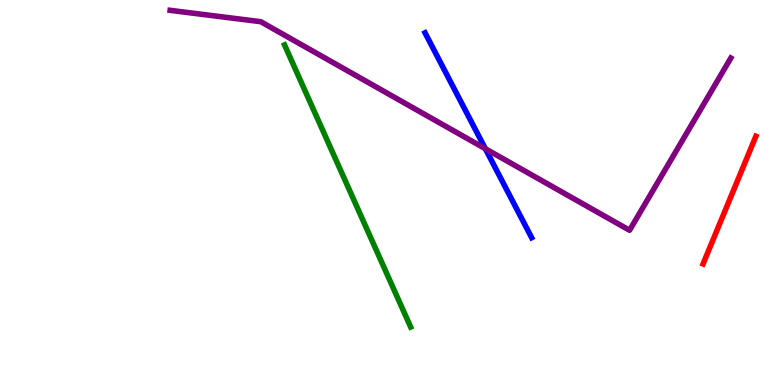[{'lines': ['blue', 'red'], 'intersections': []}, {'lines': ['green', 'red'], 'intersections': []}, {'lines': ['purple', 'red'], 'intersections': []}, {'lines': ['blue', 'green'], 'intersections': []}, {'lines': ['blue', 'purple'], 'intersections': [{'x': 6.26, 'y': 6.14}]}, {'lines': ['green', 'purple'], 'intersections': []}]